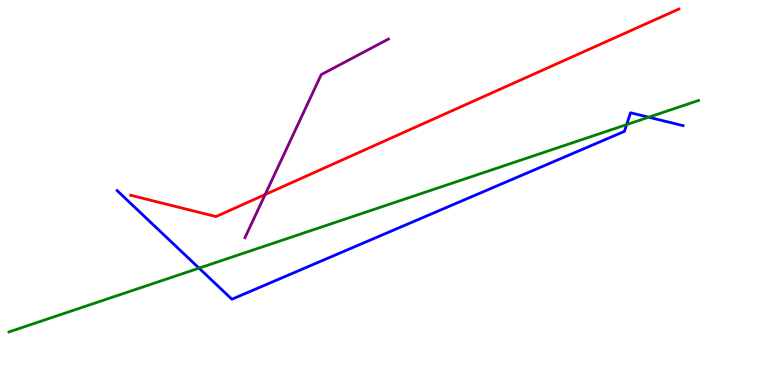[{'lines': ['blue', 'red'], 'intersections': []}, {'lines': ['green', 'red'], 'intersections': []}, {'lines': ['purple', 'red'], 'intersections': [{'x': 3.42, 'y': 4.95}]}, {'lines': ['blue', 'green'], 'intersections': [{'x': 2.57, 'y': 3.04}, {'x': 8.09, 'y': 6.76}, {'x': 8.37, 'y': 6.96}]}, {'lines': ['blue', 'purple'], 'intersections': []}, {'lines': ['green', 'purple'], 'intersections': []}]